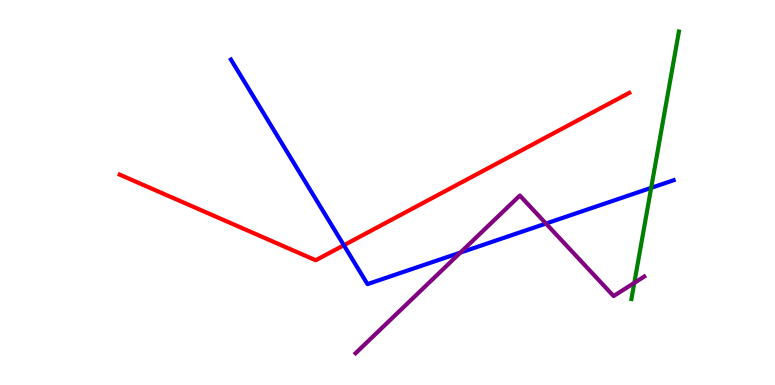[{'lines': ['blue', 'red'], 'intersections': [{'x': 4.44, 'y': 3.63}]}, {'lines': ['green', 'red'], 'intersections': []}, {'lines': ['purple', 'red'], 'intersections': []}, {'lines': ['blue', 'green'], 'intersections': [{'x': 8.4, 'y': 5.12}]}, {'lines': ['blue', 'purple'], 'intersections': [{'x': 5.94, 'y': 3.44}, {'x': 7.04, 'y': 4.19}]}, {'lines': ['green', 'purple'], 'intersections': [{'x': 8.18, 'y': 2.65}]}]